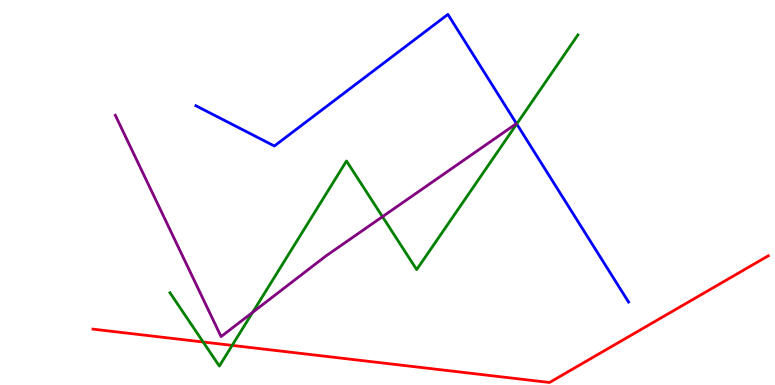[{'lines': ['blue', 'red'], 'intersections': []}, {'lines': ['green', 'red'], 'intersections': [{'x': 2.62, 'y': 1.12}, {'x': 3.0, 'y': 1.03}]}, {'lines': ['purple', 'red'], 'intersections': []}, {'lines': ['blue', 'green'], 'intersections': [{'x': 6.67, 'y': 6.78}]}, {'lines': ['blue', 'purple'], 'intersections': []}, {'lines': ['green', 'purple'], 'intersections': [{'x': 3.26, 'y': 1.89}, {'x': 4.94, 'y': 4.37}]}]